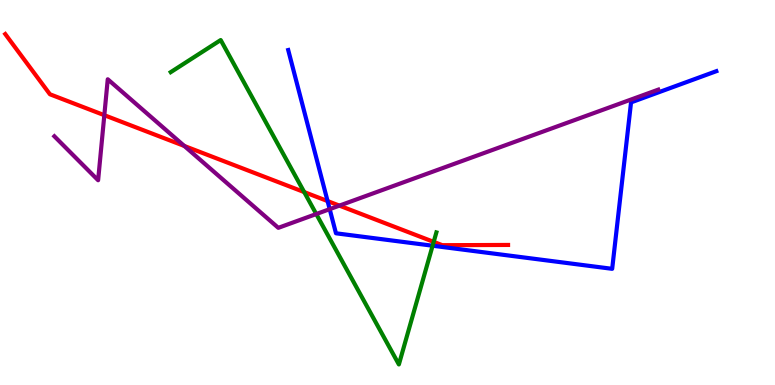[{'lines': ['blue', 'red'], 'intersections': [{'x': 4.23, 'y': 4.78}]}, {'lines': ['green', 'red'], 'intersections': [{'x': 3.93, 'y': 5.01}, {'x': 5.6, 'y': 3.72}]}, {'lines': ['purple', 'red'], 'intersections': [{'x': 1.35, 'y': 7.01}, {'x': 2.38, 'y': 6.21}, {'x': 4.38, 'y': 4.66}]}, {'lines': ['blue', 'green'], 'intersections': [{'x': 5.58, 'y': 3.62}]}, {'lines': ['blue', 'purple'], 'intersections': [{'x': 4.25, 'y': 4.57}]}, {'lines': ['green', 'purple'], 'intersections': [{'x': 4.08, 'y': 4.44}]}]